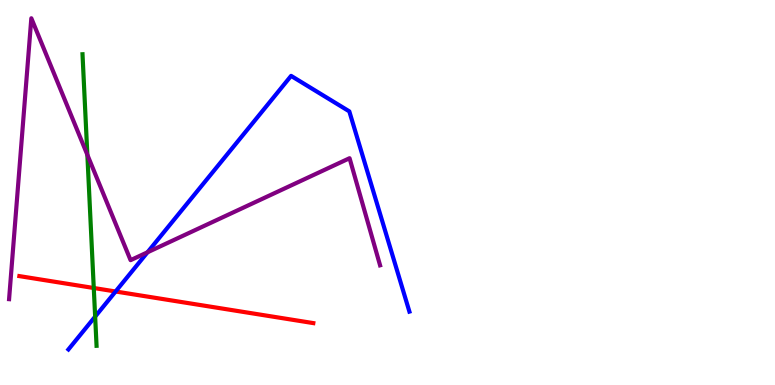[{'lines': ['blue', 'red'], 'intersections': [{'x': 1.49, 'y': 2.43}]}, {'lines': ['green', 'red'], 'intersections': [{'x': 1.21, 'y': 2.52}]}, {'lines': ['purple', 'red'], 'intersections': []}, {'lines': ['blue', 'green'], 'intersections': [{'x': 1.23, 'y': 1.78}]}, {'lines': ['blue', 'purple'], 'intersections': [{'x': 1.9, 'y': 3.45}]}, {'lines': ['green', 'purple'], 'intersections': [{'x': 1.13, 'y': 5.98}]}]